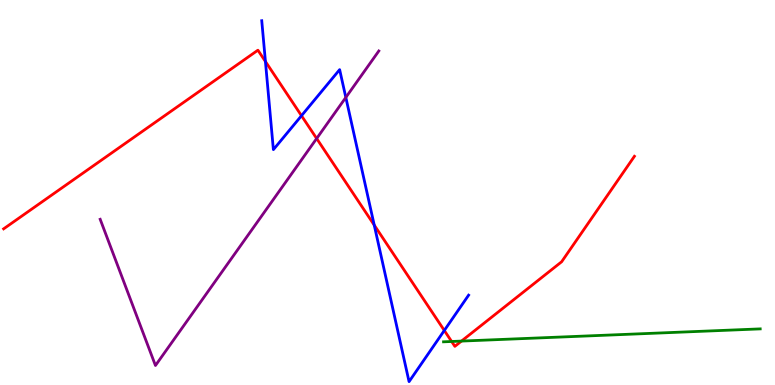[{'lines': ['blue', 'red'], 'intersections': [{'x': 3.42, 'y': 8.4}, {'x': 3.89, 'y': 6.99}, {'x': 4.83, 'y': 4.15}, {'x': 5.73, 'y': 1.42}]}, {'lines': ['green', 'red'], 'intersections': [{'x': 5.83, 'y': 1.13}, {'x': 5.95, 'y': 1.14}]}, {'lines': ['purple', 'red'], 'intersections': [{'x': 4.09, 'y': 6.4}]}, {'lines': ['blue', 'green'], 'intersections': []}, {'lines': ['blue', 'purple'], 'intersections': [{'x': 4.46, 'y': 7.47}]}, {'lines': ['green', 'purple'], 'intersections': []}]